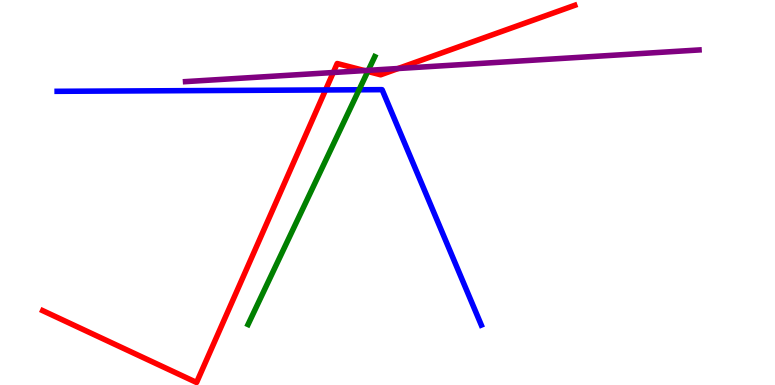[{'lines': ['blue', 'red'], 'intersections': [{'x': 4.2, 'y': 7.66}]}, {'lines': ['green', 'red'], 'intersections': [{'x': 4.75, 'y': 8.14}]}, {'lines': ['purple', 'red'], 'intersections': [{'x': 4.3, 'y': 8.12}, {'x': 4.7, 'y': 8.17}, {'x': 5.14, 'y': 8.22}]}, {'lines': ['blue', 'green'], 'intersections': [{'x': 4.63, 'y': 7.67}]}, {'lines': ['blue', 'purple'], 'intersections': []}, {'lines': ['green', 'purple'], 'intersections': [{'x': 4.75, 'y': 8.17}]}]